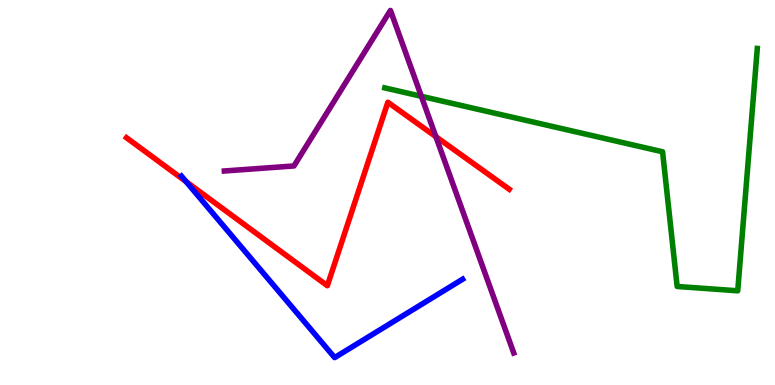[{'lines': ['blue', 'red'], 'intersections': [{'x': 2.4, 'y': 5.28}]}, {'lines': ['green', 'red'], 'intersections': []}, {'lines': ['purple', 'red'], 'intersections': [{'x': 5.62, 'y': 6.45}]}, {'lines': ['blue', 'green'], 'intersections': []}, {'lines': ['blue', 'purple'], 'intersections': []}, {'lines': ['green', 'purple'], 'intersections': [{'x': 5.44, 'y': 7.5}]}]